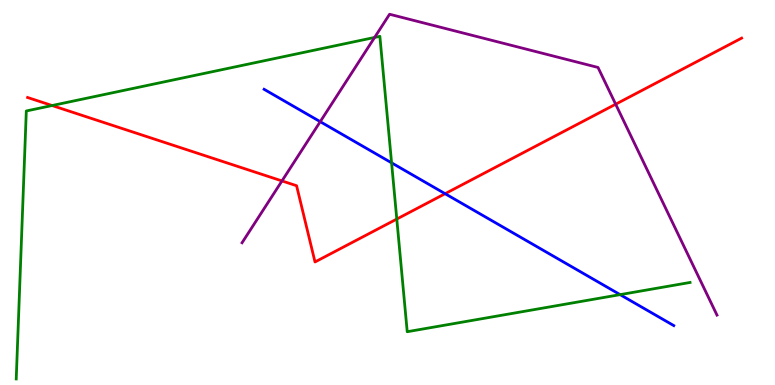[{'lines': ['blue', 'red'], 'intersections': [{'x': 5.74, 'y': 4.97}]}, {'lines': ['green', 'red'], 'intersections': [{'x': 0.672, 'y': 7.26}, {'x': 5.12, 'y': 4.31}]}, {'lines': ['purple', 'red'], 'intersections': [{'x': 3.64, 'y': 5.3}, {'x': 7.94, 'y': 7.29}]}, {'lines': ['blue', 'green'], 'intersections': [{'x': 5.05, 'y': 5.77}, {'x': 8.0, 'y': 2.35}]}, {'lines': ['blue', 'purple'], 'intersections': [{'x': 4.13, 'y': 6.84}]}, {'lines': ['green', 'purple'], 'intersections': [{'x': 4.83, 'y': 9.03}]}]